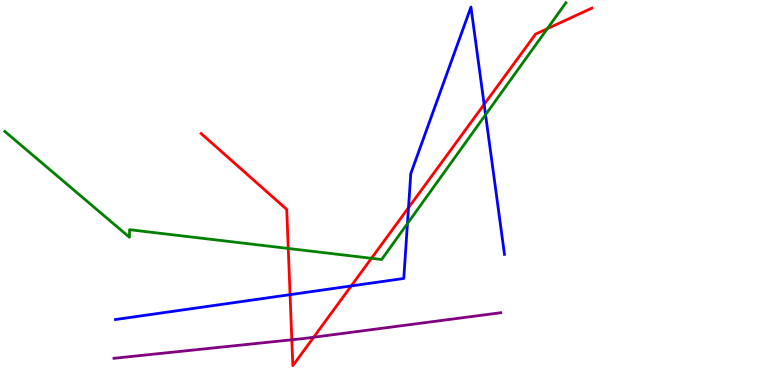[{'lines': ['blue', 'red'], 'intersections': [{'x': 3.74, 'y': 2.35}, {'x': 4.53, 'y': 2.57}, {'x': 5.27, 'y': 4.61}, {'x': 6.25, 'y': 7.29}]}, {'lines': ['green', 'red'], 'intersections': [{'x': 3.72, 'y': 3.55}, {'x': 4.79, 'y': 3.29}, {'x': 7.06, 'y': 9.25}]}, {'lines': ['purple', 'red'], 'intersections': [{'x': 3.77, 'y': 1.17}, {'x': 4.05, 'y': 1.24}]}, {'lines': ['blue', 'green'], 'intersections': [{'x': 5.26, 'y': 4.19}, {'x': 6.27, 'y': 7.02}]}, {'lines': ['blue', 'purple'], 'intersections': []}, {'lines': ['green', 'purple'], 'intersections': []}]